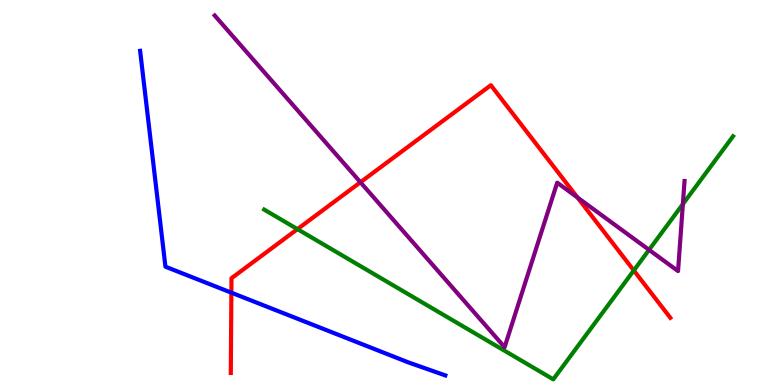[{'lines': ['blue', 'red'], 'intersections': [{'x': 2.99, 'y': 2.4}]}, {'lines': ['green', 'red'], 'intersections': [{'x': 3.84, 'y': 4.05}, {'x': 8.18, 'y': 2.97}]}, {'lines': ['purple', 'red'], 'intersections': [{'x': 4.65, 'y': 5.27}, {'x': 7.45, 'y': 4.87}]}, {'lines': ['blue', 'green'], 'intersections': []}, {'lines': ['blue', 'purple'], 'intersections': []}, {'lines': ['green', 'purple'], 'intersections': [{'x': 8.37, 'y': 3.51}, {'x': 8.81, 'y': 4.7}]}]